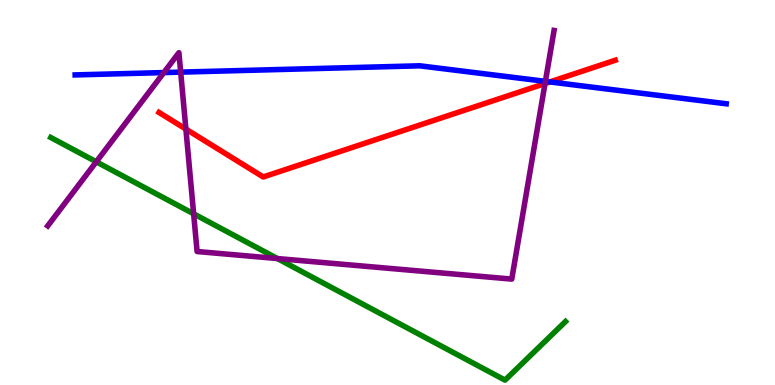[{'lines': ['blue', 'red'], 'intersections': [{'x': 7.1, 'y': 7.87}]}, {'lines': ['green', 'red'], 'intersections': []}, {'lines': ['purple', 'red'], 'intersections': [{'x': 2.4, 'y': 6.65}, {'x': 7.03, 'y': 7.83}]}, {'lines': ['blue', 'green'], 'intersections': []}, {'lines': ['blue', 'purple'], 'intersections': [{'x': 2.11, 'y': 8.11}, {'x': 2.33, 'y': 8.13}, {'x': 7.04, 'y': 7.89}]}, {'lines': ['green', 'purple'], 'intersections': [{'x': 1.24, 'y': 5.8}, {'x': 2.5, 'y': 4.45}, {'x': 3.58, 'y': 3.28}]}]